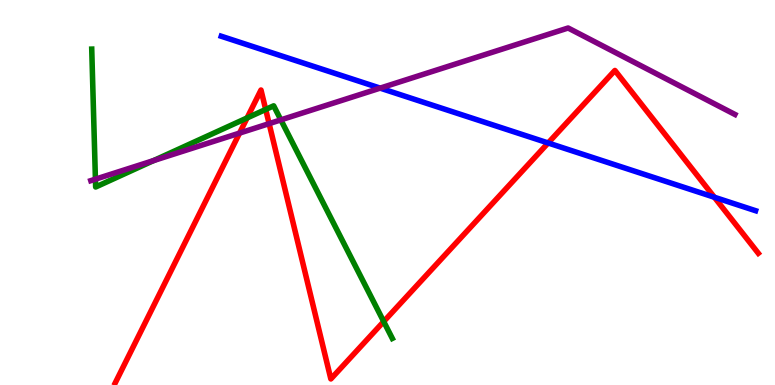[{'lines': ['blue', 'red'], 'intersections': [{'x': 7.07, 'y': 6.29}, {'x': 9.22, 'y': 4.88}]}, {'lines': ['green', 'red'], 'intersections': [{'x': 3.19, 'y': 6.94}, {'x': 3.43, 'y': 7.16}, {'x': 4.95, 'y': 1.65}]}, {'lines': ['purple', 'red'], 'intersections': [{'x': 3.09, 'y': 6.54}, {'x': 3.47, 'y': 6.79}]}, {'lines': ['blue', 'green'], 'intersections': []}, {'lines': ['blue', 'purple'], 'intersections': [{'x': 4.91, 'y': 7.71}]}, {'lines': ['green', 'purple'], 'intersections': [{'x': 1.23, 'y': 5.35}, {'x': 1.98, 'y': 5.83}, {'x': 3.62, 'y': 6.89}]}]